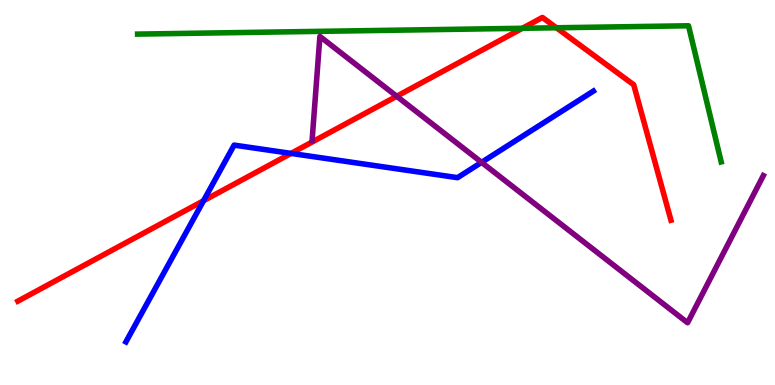[{'lines': ['blue', 'red'], 'intersections': [{'x': 2.63, 'y': 4.79}, {'x': 3.76, 'y': 6.02}]}, {'lines': ['green', 'red'], 'intersections': [{'x': 6.74, 'y': 9.27}, {'x': 7.18, 'y': 9.28}]}, {'lines': ['purple', 'red'], 'intersections': [{'x': 5.12, 'y': 7.5}]}, {'lines': ['blue', 'green'], 'intersections': []}, {'lines': ['blue', 'purple'], 'intersections': [{'x': 6.21, 'y': 5.78}]}, {'lines': ['green', 'purple'], 'intersections': []}]